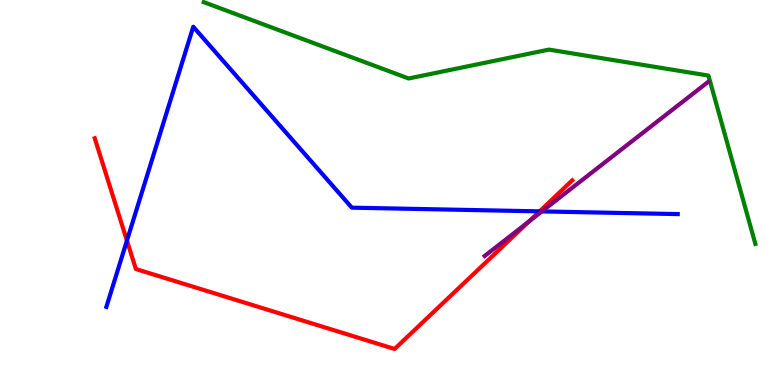[{'lines': ['blue', 'red'], 'intersections': [{'x': 1.64, 'y': 3.75}, {'x': 6.96, 'y': 4.51}]}, {'lines': ['green', 'red'], 'intersections': []}, {'lines': ['purple', 'red'], 'intersections': [{'x': 6.82, 'y': 4.24}]}, {'lines': ['blue', 'green'], 'intersections': []}, {'lines': ['blue', 'purple'], 'intersections': [{'x': 6.99, 'y': 4.51}]}, {'lines': ['green', 'purple'], 'intersections': []}]